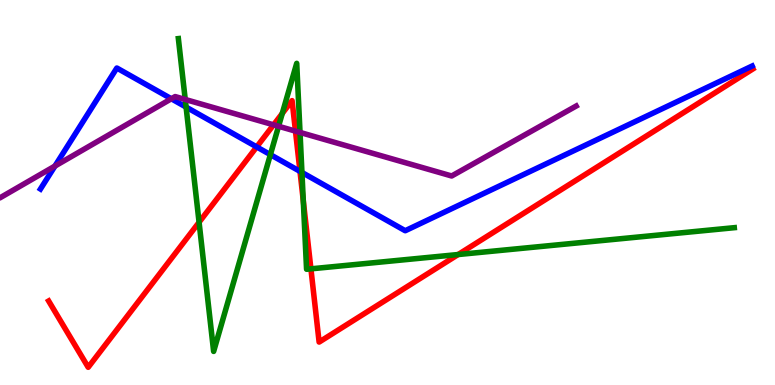[{'lines': ['blue', 'red'], 'intersections': [{'x': 3.31, 'y': 6.18}, {'x': 3.87, 'y': 5.55}]}, {'lines': ['green', 'red'], 'intersections': [{'x': 2.57, 'y': 4.23}, {'x': 3.64, 'y': 7.05}, {'x': 3.91, 'y': 4.78}, {'x': 4.01, 'y': 3.02}, {'x': 5.91, 'y': 3.39}]}, {'lines': ['purple', 'red'], 'intersections': [{'x': 3.53, 'y': 6.76}, {'x': 3.81, 'y': 6.59}]}, {'lines': ['blue', 'green'], 'intersections': [{'x': 2.4, 'y': 7.22}, {'x': 3.49, 'y': 5.98}, {'x': 3.9, 'y': 5.52}]}, {'lines': ['blue', 'purple'], 'intersections': [{'x': 0.709, 'y': 5.69}, {'x': 2.21, 'y': 7.43}]}, {'lines': ['green', 'purple'], 'intersections': [{'x': 2.39, 'y': 7.42}, {'x': 3.59, 'y': 6.72}, {'x': 3.87, 'y': 6.56}]}]